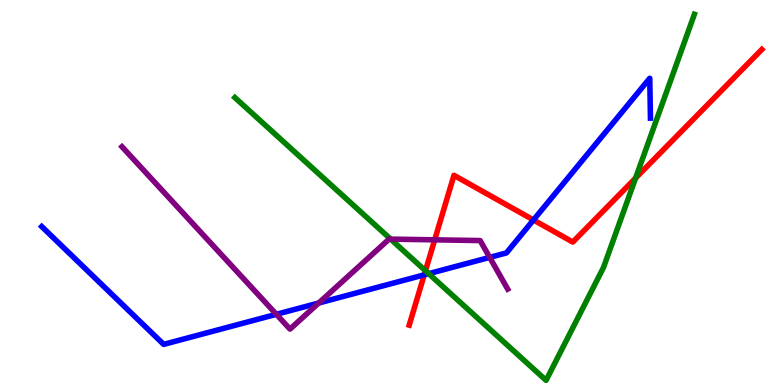[{'lines': ['blue', 'red'], 'intersections': [{'x': 5.47, 'y': 2.86}, {'x': 6.88, 'y': 4.29}]}, {'lines': ['green', 'red'], 'intersections': [{'x': 5.49, 'y': 2.97}, {'x': 8.2, 'y': 5.37}]}, {'lines': ['purple', 'red'], 'intersections': [{'x': 5.61, 'y': 3.77}]}, {'lines': ['blue', 'green'], 'intersections': [{'x': 5.53, 'y': 2.89}]}, {'lines': ['blue', 'purple'], 'intersections': [{'x': 3.57, 'y': 1.84}, {'x': 4.11, 'y': 2.13}, {'x': 6.32, 'y': 3.31}]}, {'lines': ['green', 'purple'], 'intersections': [{'x': 5.04, 'y': 3.79}]}]